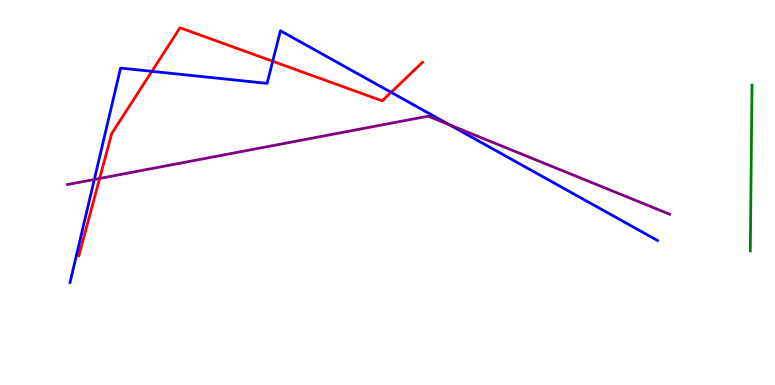[{'lines': ['blue', 'red'], 'intersections': [{'x': 1.96, 'y': 8.15}, {'x': 3.52, 'y': 8.41}, {'x': 5.05, 'y': 7.6}]}, {'lines': ['green', 'red'], 'intersections': []}, {'lines': ['purple', 'red'], 'intersections': [{'x': 1.29, 'y': 5.37}]}, {'lines': ['blue', 'green'], 'intersections': []}, {'lines': ['blue', 'purple'], 'intersections': [{'x': 1.22, 'y': 5.34}, {'x': 5.8, 'y': 6.76}]}, {'lines': ['green', 'purple'], 'intersections': []}]